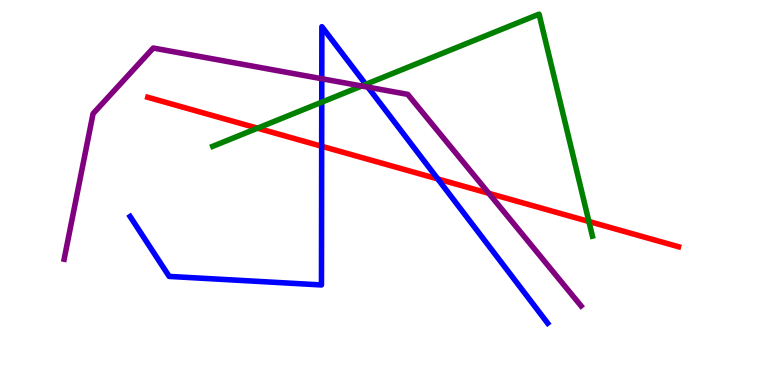[{'lines': ['blue', 'red'], 'intersections': [{'x': 4.15, 'y': 6.2}, {'x': 5.65, 'y': 5.35}]}, {'lines': ['green', 'red'], 'intersections': [{'x': 3.32, 'y': 6.67}, {'x': 7.6, 'y': 4.25}]}, {'lines': ['purple', 'red'], 'intersections': [{'x': 6.31, 'y': 4.98}]}, {'lines': ['blue', 'green'], 'intersections': [{'x': 4.15, 'y': 7.35}, {'x': 4.72, 'y': 7.81}]}, {'lines': ['blue', 'purple'], 'intersections': [{'x': 4.15, 'y': 7.96}, {'x': 4.75, 'y': 7.74}]}, {'lines': ['green', 'purple'], 'intersections': [{'x': 4.67, 'y': 7.77}]}]